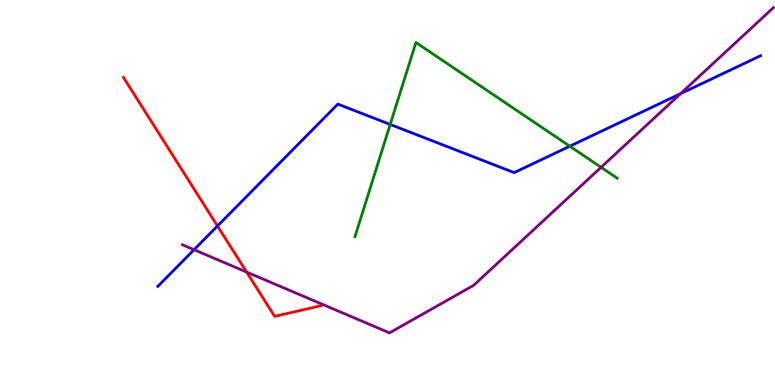[{'lines': ['blue', 'red'], 'intersections': [{'x': 2.81, 'y': 4.13}]}, {'lines': ['green', 'red'], 'intersections': []}, {'lines': ['purple', 'red'], 'intersections': [{'x': 3.18, 'y': 2.93}]}, {'lines': ['blue', 'green'], 'intersections': [{'x': 5.03, 'y': 6.77}, {'x': 7.35, 'y': 6.2}]}, {'lines': ['blue', 'purple'], 'intersections': [{'x': 2.5, 'y': 3.51}, {'x': 8.78, 'y': 7.57}]}, {'lines': ['green', 'purple'], 'intersections': [{'x': 7.76, 'y': 5.65}]}]